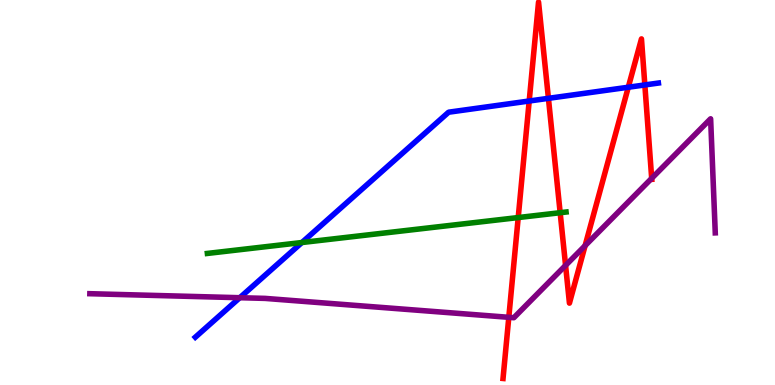[{'lines': ['blue', 'red'], 'intersections': [{'x': 6.83, 'y': 7.38}, {'x': 7.08, 'y': 7.45}, {'x': 8.11, 'y': 7.73}, {'x': 8.32, 'y': 7.79}]}, {'lines': ['green', 'red'], 'intersections': [{'x': 6.69, 'y': 4.35}, {'x': 7.23, 'y': 4.48}]}, {'lines': ['purple', 'red'], 'intersections': [{'x': 6.57, 'y': 1.76}, {'x': 7.3, 'y': 3.11}, {'x': 7.55, 'y': 3.62}, {'x': 8.41, 'y': 5.37}]}, {'lines': ['blue', 'green'], 'intersections': [{'x': 3.9, 'y': 3.7}]}, {'lines': ['blue', 'purple'], 'intersections': [{'x': 3.09, 'y': 2.27}]}, {'lines': ['green', 'purple'], 'intersections': []}]